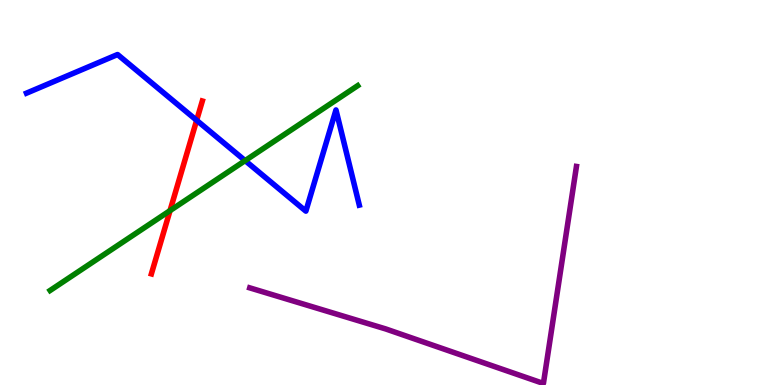[{'lines': ['blue', 'red'], 'intersections': [{'x': 2.54, 'y': 6.88}]}, {'lines': ['green', 'red'], 'intersections': [{'x': 2.19, 'y': 4.53}]}, {'lines': ['purple', 'red'], 'intersections': []}, {'lines': ['blue', 'green'], 'intersections': [{'x': 3.16, 'y': 5.83}]}, {'lines': ['blue', 'purple'], 'intersections': []}, {'lines': ['green', 'purple'], 'intersections': []}]